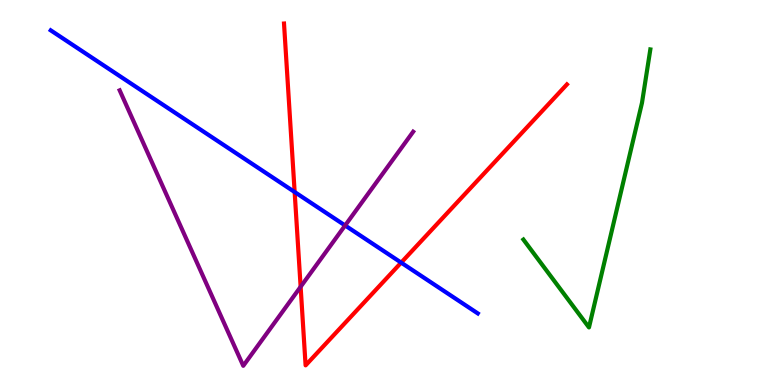[{'lines': ['blue', 'red'], 'intersections': [{'x': 3.8, 'y': 5.01}, {'x': 5.18, 'y': 3.18}]}, {'lines': ['green', 'red'], 'intersections': []}, {'lines': ['purple', 'red'], 'intersections': [{'x': 3.88, 'y': 2.55}]}, {'lines': ['blue', 'green'], 'intersections': []}, {'lines': ['blue', 'purple'], 'intersections': [{'x': 4.45, 'y': 4.14}]}, {'lines': ['green', 'purple'], 'intersections': []}]